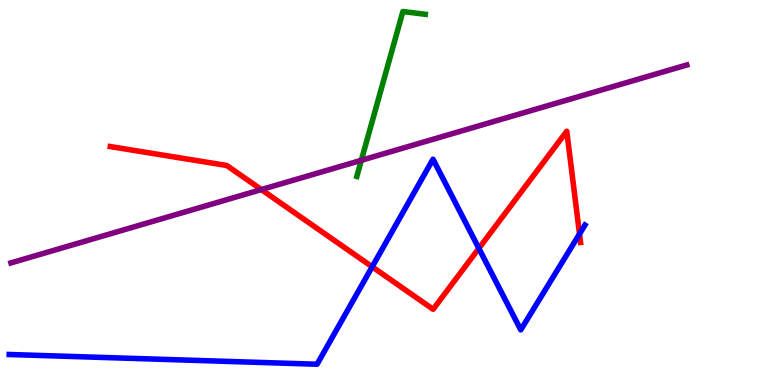[{'lines': ['blue', 'red'], 'intersections': [{'x': 4.8, 'y': 3.07}, {'x': 6.18, 'y': 3.55}, {'x': 7.48, 'y': 3.92}]}, {'lines': ['green', 'red'], 'intersections': []}, {'lines': ['purple', 'red'], 'intersections': [{'x': 3.37, 'y': 5.08}]}, {'lines': ['blue', 'green'], 'intersections': []}, {'lines': ['blue', 'purple'], 'intersections': []}, {'lines': ['green', 'purple'], 'intersections': [{'x': 4.66, 'y': 5.84}]}]